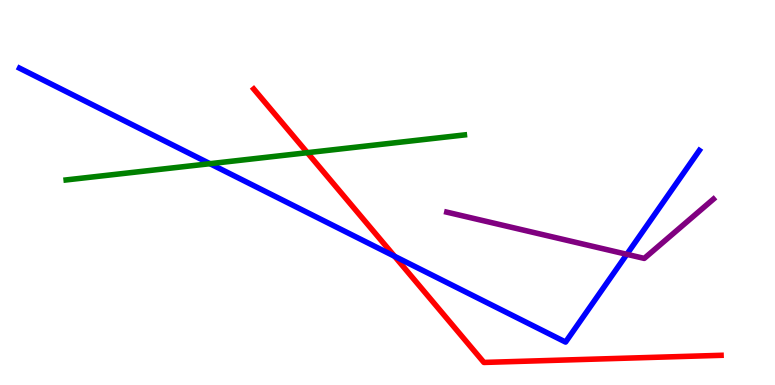[{'lines': ['blue', 'red'], 'intersections': [{'x': 5.09, 'y': 3.34}]}, {'lines': ['green', 'red'], 'intersections': [{'x': 3.97, 'y': 6.03}]}, {'lines': ['purple', 'red'], 'intersections': []}, {'lines': ['blue', 'green'], 'intersections': [{'x': 2.71, 'y': 5.75}]}, {'lines': ['blue', 'purple'], 'intersections': [{'x': 8.09, 'y': 3.39}]}, {'lines': ['green', 'purple'], 'intersections': []}]